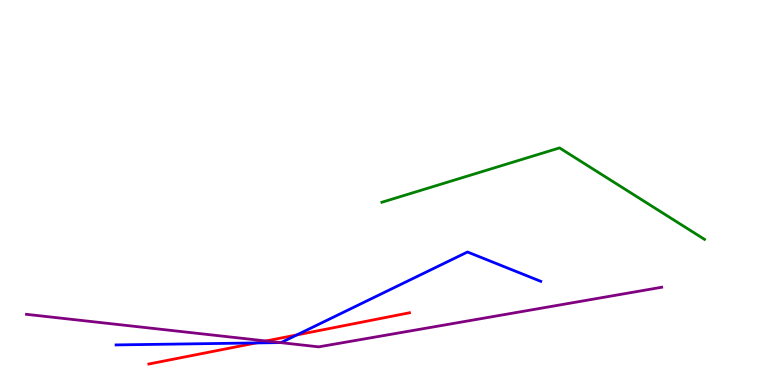[{'lines': ['blue', 'red'], 'intersections': [{'x': 3.3, 'y': 1.09}, {'x': 3.83, 'y': 1.3}]}, {'lines': ['green', 'red'], 'intersections': []}, {'lines': ['purple', 'red'], 'intersections': [{'x': 3.43, 'y': 1.14}]}, {'lines': ['blue', 'green'], 'intersections': []}, {'lines': ['blue', 'purple'], 'intersections': [{'x': 3.62, 'y': 1.1}]}, {'lines': ['green', 'purple'], 'intersections': []}]